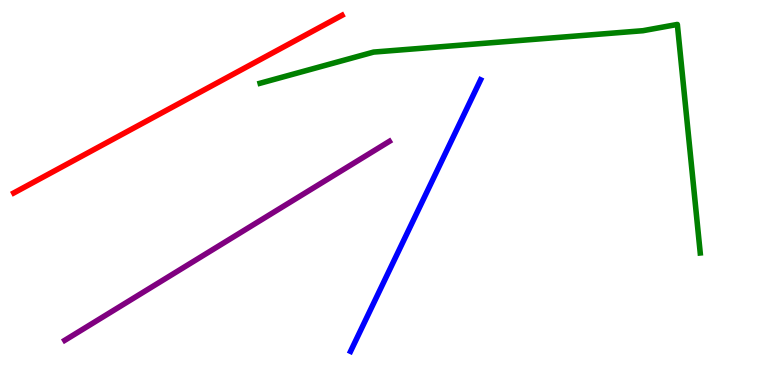[{'lines': ['blue', 'red'], 'intersections': []}, {'lines': ['green', 'red'], 'intersections': []}, {'lines': ['purple', 'red'], 'intersections': []}, {'lines': ['blue', 'green'], 'intersections': []}, {'lines': ['blue', 'purple'], 'intersections': []}, {'lines': ['green', 'purple'], 'intersections': []}]